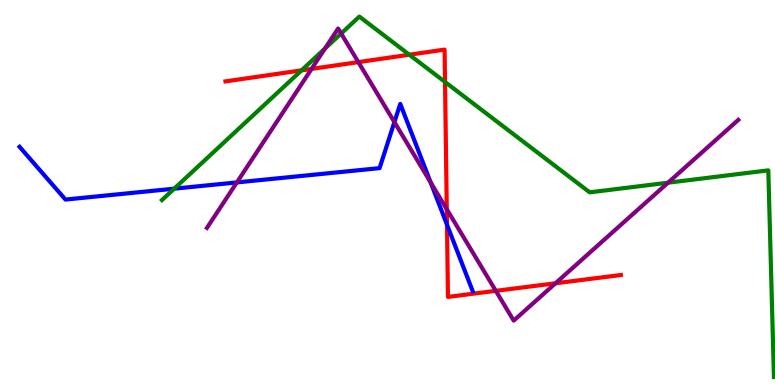[{'lines': ['blue', 'red'], 'intersections': [{'x': 5.77, 'y': 4.16}]}, {'lines': ['green', 'red'], 'intersections': [{'x': 3.89, 'y': 8.17}, {'x': 5.28, 'y': 8.58}, {'x': 5.74, 'y': 7.87}]}, {'lines': ['purple', 'red'], 'intersections': [{'x': 4.02, 'y': 8.21}, {'x': 4.62, 'y': 8.39}, {'x': 5.76, 'y': 4.57}, {'x': 6.4, 'y': 2.45}, {'x': 7.17, 'y': 2.64}]}, {'lines': ['blue', 'green'], 'intersections': [{'x': 2.25, 'y': 5.1}]}, {'lines': ['blue', 'purple'], 'intersections': [{'x': 3.06, 'y': 5.26}, {'x': 5.09, 'y': 6.83}, {'x': 5.56, 'y': 5.26}]}, {'lines': ['green', 'purple'], 'intersections': [{'x': 4.19, 'y': 8.74}, {'x': 4.4, 'y': 9.13}, {'x': 8.62, 'y': 5.25}]}]